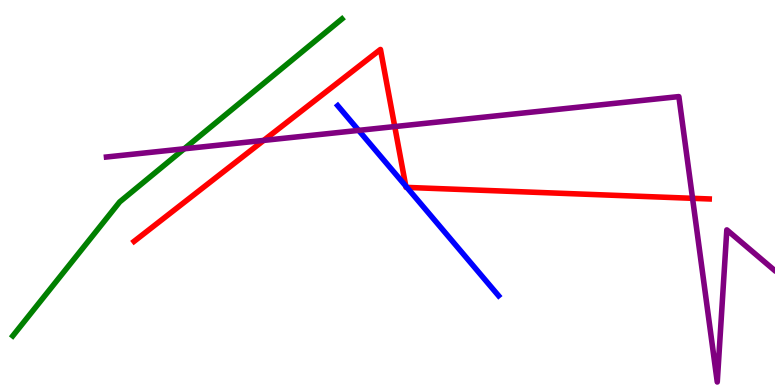[{'lines': ['blue', 'red'], 'intersections': [{'x': 5.24, 'y': 5.17}, {'x': 5.25, 'y': 5.13}]}, {'lines': ['green', 'red'], 'intersections': []}, {'lines': ['purple', 'red'], 'intersections': [{'x': 3.4, 'y': 6.35}, {'x': 5.09, 'y': 6.71}, {'x': 8.94, 'y': 4.85}]}, {'lines': ['blue', 'green'], 'intersections': []}, {'lines': ['blue', 'purple'], 'intersections': [{'x': 4.63, 'y': 6.61}]}, {'lines': ['green', 'purple'], 'intersections': [{'x': 2.38, 'y': 6.14}]}]